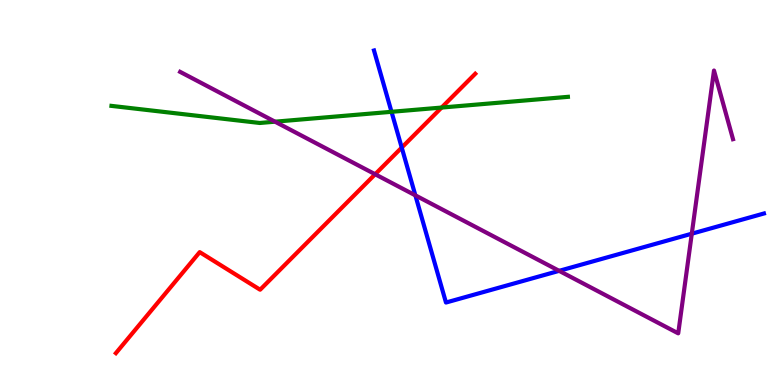[{'lines': ['blue', 'red'], 'intersections': [{'x': 5.18, 'y': 6.17}]}, {'lines': ['green', 'red'], 'intersections': [{'x': 5.7, 'y': 7.21}]}, {'lines': ['purple', 'red'], 'intersections': [{'x': 4.84, 'y': 5.47}]}, {'lines': ['blue', 'green'], 'intersections': [{'x': 5.05, 'y': 7.1}]}, {'lines': ['blue', 'purple'], 'intersections': [{'x': 5.36, 'y': 4.93}, {'x': 7.21, 'y': 2.97}, {'x': 8.93, 'y': 3.93}]}, {'lines': ['green', 'purple'], 'intersections': [{'x': 3.55, 'y': 6.84}]}]